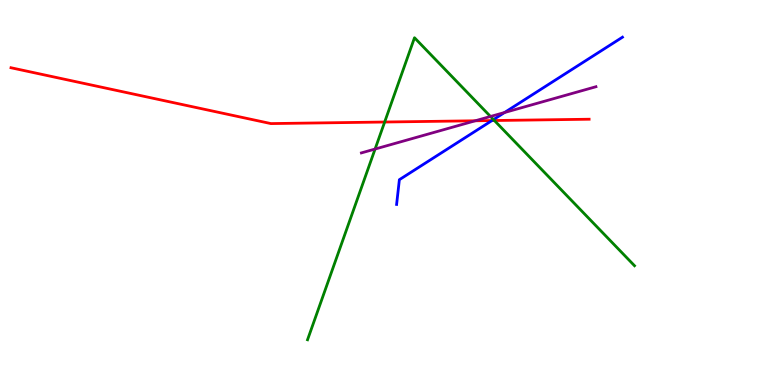[{'lines': ['blue', 'red'], 'intersections': [{'x': 6.35, 'y': 6.87}]}, {'lines': ['green', 'red'], 'intersections': [{'x': 4.96, 'y': 6.83}, {'x': 6.38, 'y': 6.87}]}, {'lines': ['purple', 'red'], 'intersections': [{'x': 6.13, 'y': 6.86}]}, {'lines': ['blue', 'green'], 'intersections': [{'x': 6.37, 'y': 6.89}]}, {'lines': ['blue', 'purple'], 'intersections': [{'x': 6.51, 'y': 7.08}]}, {'lines': ['green', 'purple'], 'intersections': [{'x': 4.84, 'y': 6.13}, {'x': 6.33, 'y': 6.97}]}]